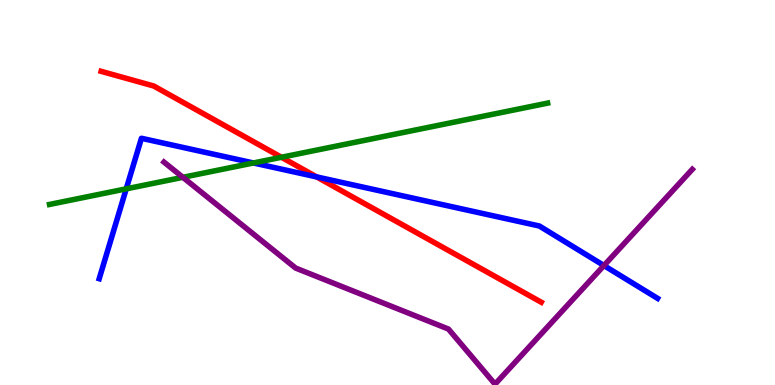[{'lines': ['blue', 'red'], 'intersections': [{'x': 4.09, 'y': 5.41}]}, {'lines': ['green', 'red'], 'intersections': [{'x': 3.63, 'y': 5.92}]}, {'lines': ['purple', 'red'], 'intersections': []}, {'lines': ['blue', 'green'], 'intersections': [{'x': 1.63, 'y': 5.09}, {'x': 3.27, 'y': 5.77}]}, {'lines': ['blue', 'purple'], 'intersections': [{'x': 7.79, 'y': 3.1}]}, {'lines': ['green', 'purple'], 'intersections': [{'x': 2.36, 'y': 5.39}]}]